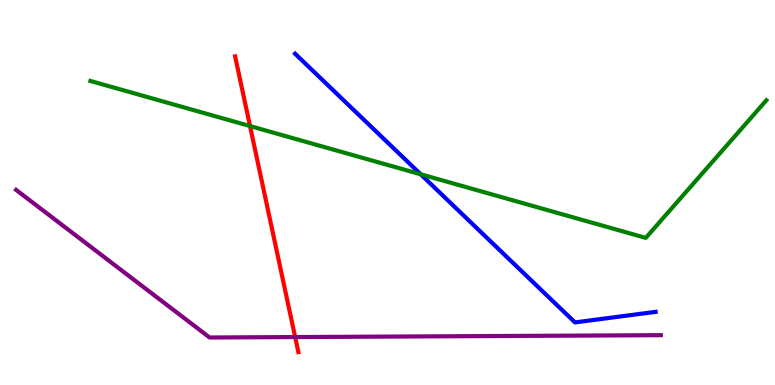[{'lines': ['blue', 'red'], 'intersections': []}, {'lines': ['green', 'red'], 'intersections': [{'x': 3.23, 'y': 6.73}]}, {'lines': ['purple', 'red'], 'intersections': [{'x': 3.81, 'y': 1.25}]}, {'lines': ['blue', 'green'], 'intersections': [{'x': 5.43, 'y': 5.47}]}, {'lines': ['blue', 'purple'], 'intersections': []}, {'lines': ['green', 'purple'], 'intersections': []}]